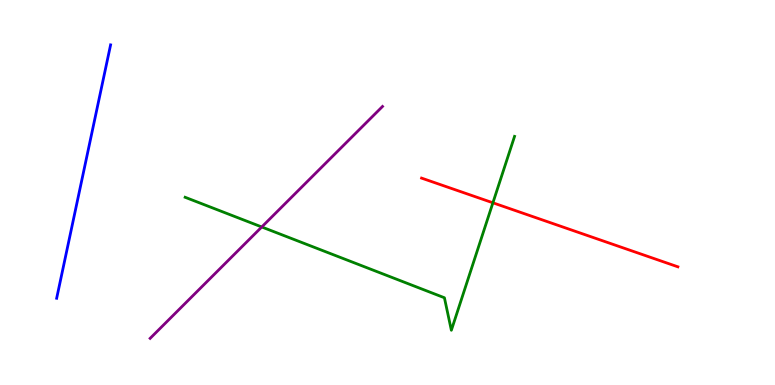[{'lines': ['blue', 'red'], 'intersections': []}, {'lines': ['green', 'red'], 'intersections': [{'x': 6.36, 'y': 4.73}]}, {'lines': ['purple', 'red'], 'intersections': []}, {'lines': ['blue', 'green'], 'intersections': []}, {'lines': ['blue', 'purple'], 'intersections': []}, {'lines': ['green', 'purple'], 'intersections': [{'x': 3.38, 'y': 4.1}]}]